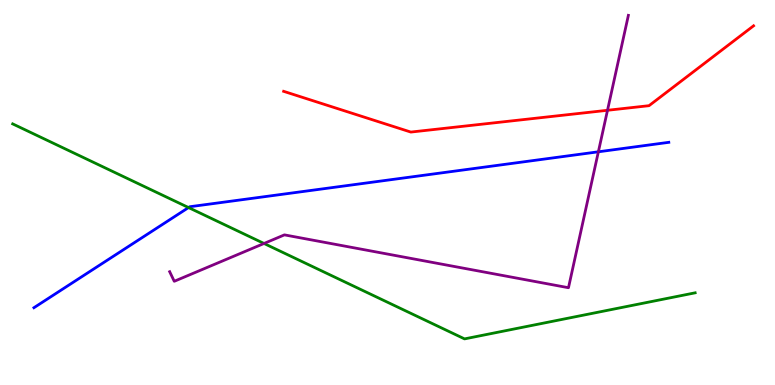[{'lines': ['blue', 'red'], 'intersections': []}, {'lines': ['green', 'red'], 'intersections': []}, {'lines': ['purple', 'red'], 'intersections': [{'x': 7.84, 'y': 7.14}]}, {'lines': ['blue', 'green'], 'intersections': [{'x': 2.43, 'y': 4.61}]}, {'lines': ['blue', 'purple'], 'intersections': [{'x': 7.72, 'y': 6.06}]}, {'lines': ['green', 'purple'], 'intersections': [{'x': 3.41, 'y': 3.68}]}]